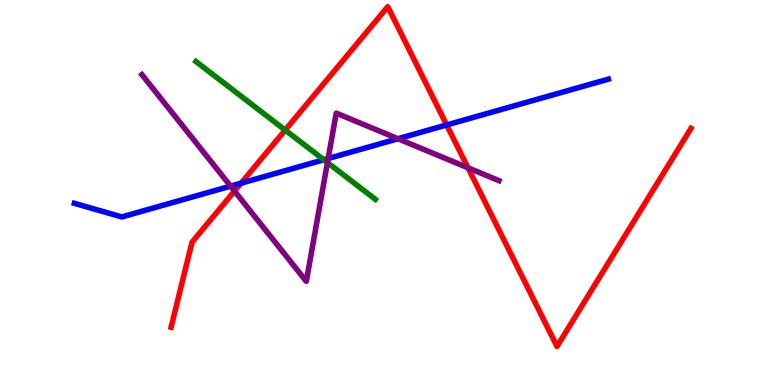[{'lines': ['blue', 'red'], 'intersections': [{'x': 3.11, 'y': 5.24}, {'x': 5.76, 'y': 6.75}]}, {'lines': ['green', 'red'], 'intersections': [{'x': 3.68, 'y': 6.62}]}, {'lines': ['purple', 'red'], 'intersections': [{'x': 3.03, 'y': 5.04}, {'x': 6.04, 'y': 5.64}]}, {'lines': ['blue', 'green'], 'intersections': [{'x': 4.18, 'y': 5.85}]}, {'lines': ['blue', 'purple'], 'intersections': [{'x': 2.98, 'y': 5.17}, {'x': 4.23, 'y': 5.88}, {'x': 5.14, 'y': 6.4}]}, {'lines': ['green', 'purple'], 'intersections': [{'x': 4.23, 'y': 5.78}]}]